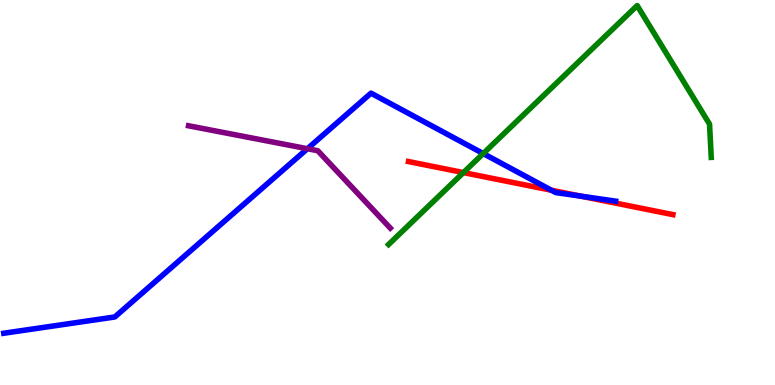[{'lines': ['blue', 'red'], 'intersections': [{'x': 7.12, 'y': 5.06}, {'x': 7.5, 'y': 4.9}]}, {'lines': ['green', 'red'], 'intersections': [{'x': 5.98, 'y': 5.52}]}, {'lines': ['purple', 'red'], 'intersections': []}, {'lines': ['blue', 'green'], 'intersections': [{'x': 6.24, 'y': 6.01}]}, {'lines': ['blue', 'purple'], 'intersections': [{'x': 3.97, 'y': 6.14}]}, {'lines': ['green', 'purple'], 'intersections': []}]